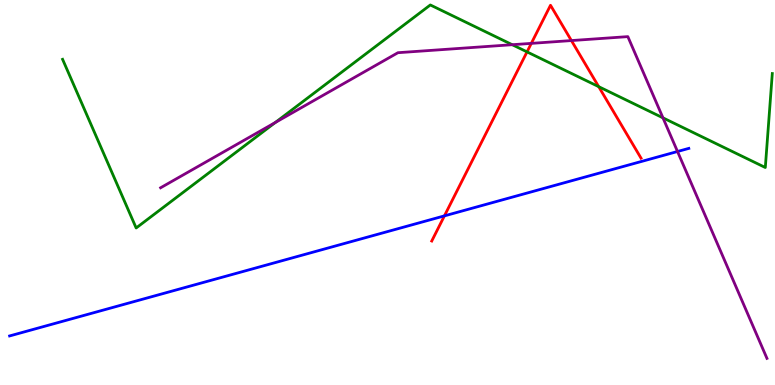[{'lines': ['blue', 'red'], 'intersections': [{'x': 5.73, 'y': 4.39}]}, {'lines': ['green', 'red'], 'intersections': [{'x': 6.8, 'y': 8.65}, {'x': 7.73, 'y': 7.75}]}, {'lines': ['purple', 'red'], 'intersections': [{'x': 6.86, 'y': 8.87}, {'x': 7.37, 'y': 8.95}]}, {'lines': ['blue', 'green'], 'intersections': []}, {'lines': ['blue', 'purple'], 'intersections': [{'x': 8.74, 'y': 6.06}]}, {'lines': ['green', 'purple'], 'intersections': [{'x': 3.55, 'y': 6.82}, {'x': 6.61, 'y': 8.84}, {'x': 8.55, 'y': 6.94}]}]